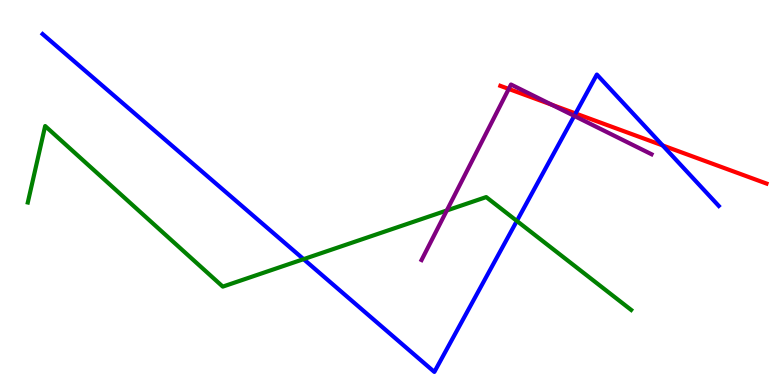[{'lines': ['blue', 'red'], 'intersections': [{'x': 7.43, 'y': 7.05}, {'x': 8.55, 'y': 6.22}]}, {'lines': ['green', 'red'], 'intersections': []}, {'lines': ['purple', 'red'], 'intersections': [{'x': 6.56, 'y': 7.69}, {'x': 7.12, 'y': 7.28}]}, {'lines': ['blue', 'green'], 'intersections': [{'x': 3.92, 'y': 3.27}, {'x': 6.67, 'y': 4.26}]}, {'lines': ['blue', 'purple'], 'intersections': [{'x': 7.41, 'y': 6.99}]}, {'lines': ['green', 'purple'], 'intersections': [{'x': 5.77, 'y': 4.53}]}]